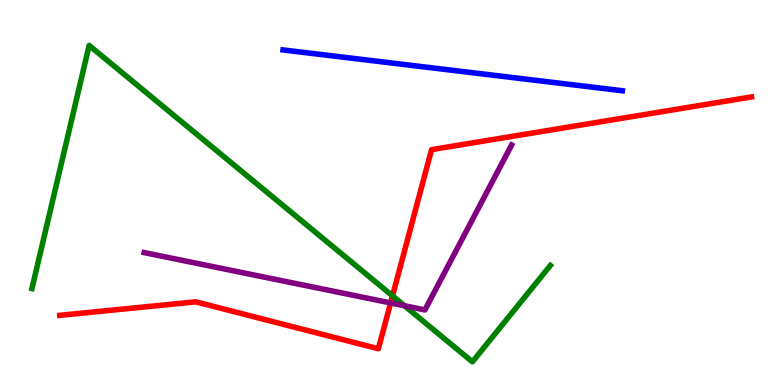[{'lines': ['blue', 'red'], 'intersections': []}, {'lines': ['green', 'red'], 'intersections': [{'x': 5.06, 'y': 2.32}]}, {'lines': ['purple', 'red'], 'intersections': [{'x': 5.04, 'y': 2.13}]}, {'lines': ['blue', 'green'], 'intersections': []}, {'lines': ['blue', 'purple'], 'intersections': []}, {'lines': ['green', 'purple'], 'intersections': [{'x': 5.22, 'y': 2.06}]}]